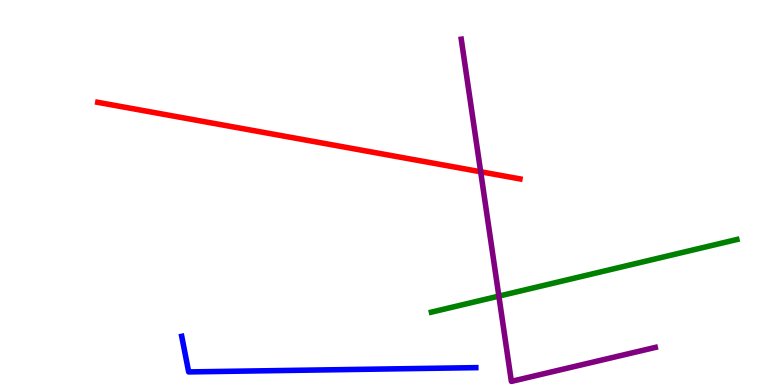[{'lines': ['blue', 'red'], 'intersections': []}, {'lines': ['green', 'red'], 'intersections': []}, {'lines': ['purple', 'red'], 'intersections': [{'x': 6.2, 'y': 5.54}]}, {'lines': ['blue', 'green'], 'intersections': []}, {'lines': ['blue', 'purple'], 'intersections': []}, {'lines': ['green', 'purple'], 'intersections': [{'x': 6.44, 'y': 2.31}]}]